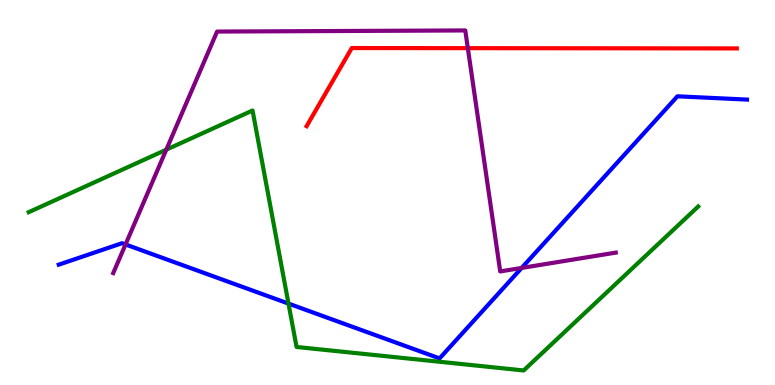[{'lines': ['blue', 'red'], 'intersections': []}, {'lines': ['green', 'red'], 'intersections': []}, {'lines': ['purple', 'red'], 'intersections': [{'x': 6.04, 'y': 8.75}]}, {'lines': ['blue', 'green'], 'intersections': [{'x': 3.72, 'y': 2.11}]}, {'lines': ['blue', 'purple'], 'intersections': [{'x': 1.62, 'y': 3.65}, {'x': 6.73, 'y': 3.04}]}, {'lines': ['green', 'purple'], 'intersections': [{'x': 2.15, 'y': 6.11}]}]